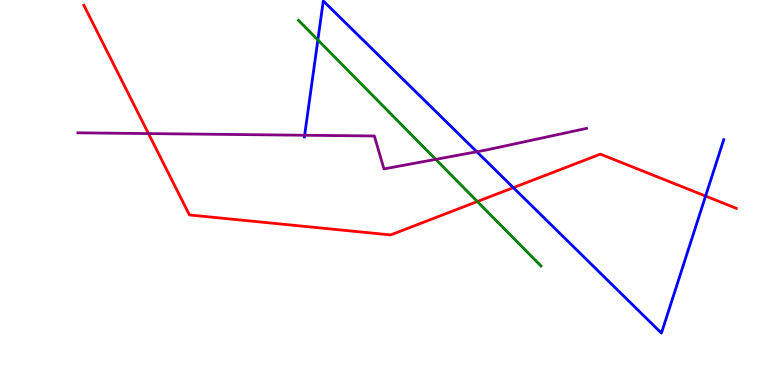[{'lines': ['blue', 'red'], 'intersections': [{'x': 6.62, 'y': 5.13}, {'x': 9.1, 'y': 4.91}]}, {'lines': ['green', 'red'], 'intersections': [{'x': 6.16, 'y': 4.77}]}, {'lines': ['purple', 'red'], 'intersections': [{'x': 1.92, 'y': 6.53}]}, {'lines': ['blue', 'green'], 'intersections': [{'x': 4.1, 'y': 8.96}]}, {'lines': ['blue', 'purple'], 'intersections': [{'x': 3.93, 'y': 6.49}, {'x': 6.15, 'y': 6.06}]}, {'lines': ['green', 'purple'], 'intersections': [{'x': 5.62, 'y': 5.86}]}]